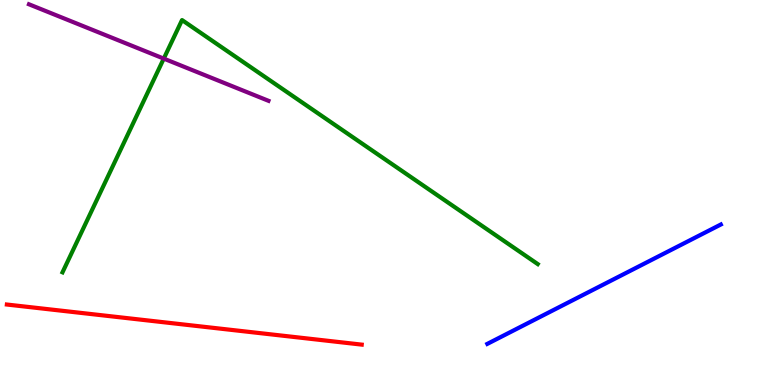[{'lines': ['blue', 'red'], 'intersections': []}, {'lines': ['green', 'red'], 'intersections': []}, {'lines': ['purple', 'red'], 'intersections': []}, {'lines': ['blue', 'green'], 'intersections': []}, {'lines': ['blue', 'purple'], 'intersections': []}, {'lines': ['green', 'purple'], 'intersections': [{'x': 2.11, 'y': 8.48}]}]